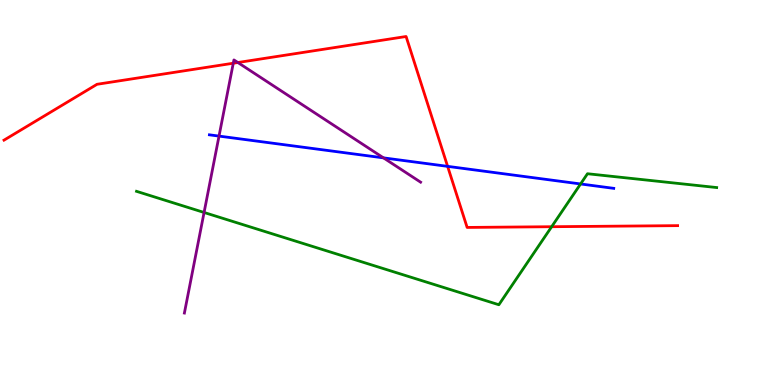[{'lines': ['blue', 'red'], 'intersections': [{'x': 5.78, 'y': 5.68}]}, {'lines': ['green', 'red'], 'intersections': [{'x': 7.12, 'y': 4.11}]}, {'lines': ['purple', 'red'], 'intersections': [{'x': 3.01, 'y': 8.36}, {'x': 3.07, 'y': 8.38}]}, {'lines': ['blue', 'green'], 'intersections': [{'x': 7.49, 'y': 5.22}]}, {'lines': ['blue', 'purple'], 'intersections': [{'x': 2.83, 'y': 6.47}, {'x': 4.95, 'y': 5.9}]}, {'lines': ['green', 'purple'], 'intersections': [{'x': 2.63, 'y': 4.48}]}]